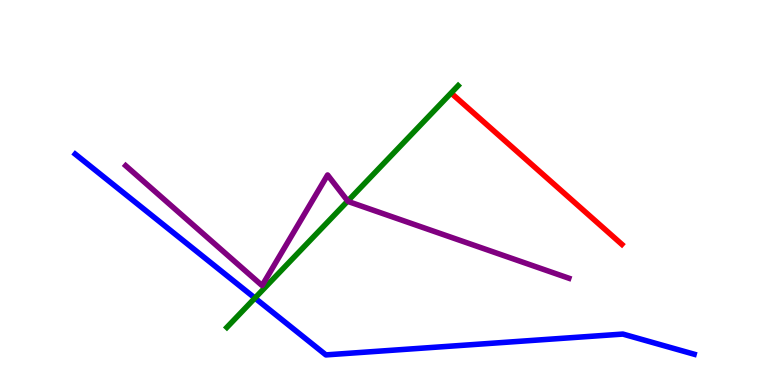[{'lines': ['blue', 'red'], 'intersections': []}, {'lines': ['green', 'red'], 'intersections': []}, {'lines': ['purple', 'red'], 'intersections': []}, {'lines': ['blue', 'green'], 'intersections': [{'x': 3.29, 'y': 2.26}]}, {'lines': ['blue', 'purple'], 'intersections': []}, {'lines': ['green', 'purple'], 'intersections': [{'x': 4.49, 'y': 4.78}]}]